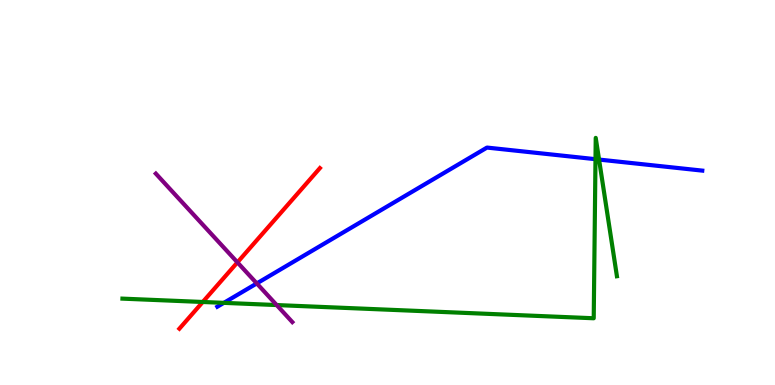[{'lines': ['blue', 'red'], 'intersections': []}, {'lines': ['green', 'red'], 'intersections': [{'x': 2.62, 'y': 2.16}]}, {'lines': ['purple', 'red'], 'intersections': [{'x': 3.06, 'y': 3.19}]}, {'lines': ['blue', 'green'], 'intersections': [{'x': 2.89, 'y': 2.13}, {'x': 7.68, 'y': 5.87}, {'x': 7.73, 'y': 5.86}]}, {'lines': ['blue', 'purple'], 'intersections': [{'x': 3.31, 'y': 2.64}]}, {'lines': ['green', 'purple'], 'intersections': [{'x': 3.57, 'y': 2.08}]}]